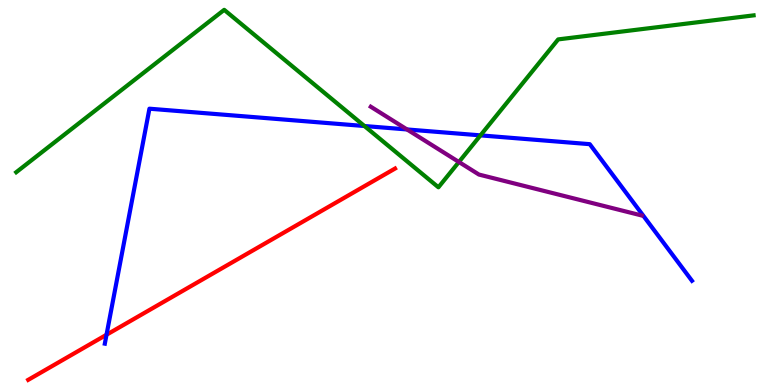[{'lines': ['blue', 'red'], 'intersections': [{'x': 1.37, 'y': 1.31}]}, {'lines': ['green', 'red'], 'intersections': []}, {'lines': ['purple', 'red'], 'intersections': []}, {'lines': ['blue', 'green'], 'intersections': [{'x': 4.7, 'y': 6.73}, {'x': 6.2, 'y': 6.48}]}, {'lines': ['blue', 'purple'], 'intersections': [{'x': 5.25, 'y': 6.64}]}, {'lines': ['green', 'purple'], 'intersections': [{'x': 5.92, 'y': 5.79}]}]